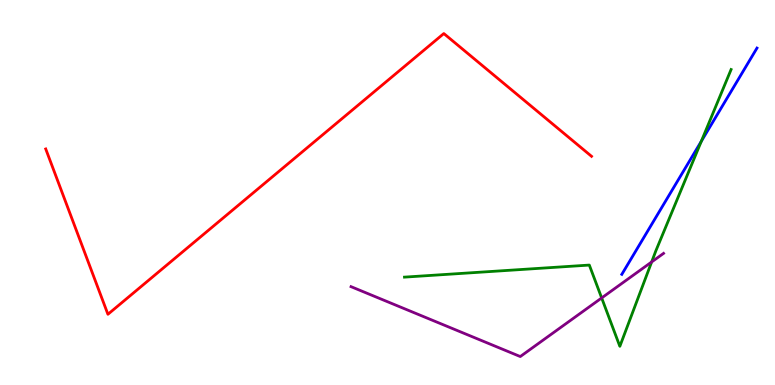[{'lines': ['blue', 'red'], 'intersections': []}, {'lines': ['green', 'red'], 'intersections': []}, {'lines': ['purple', 'red'], 'intersections': []}, {'lines': ['blue', 'green'], 'intersections': [{'x': 9.05, 'y': 6.33}]}, {'lines': ['blue', 'purple'], 'intersections': []}, {'lines': ['green', 'purple'], 'intersections': [{'x': 7.76, 'y': 2.26}, {'x': 8.41, 'y': 3.2}]}]